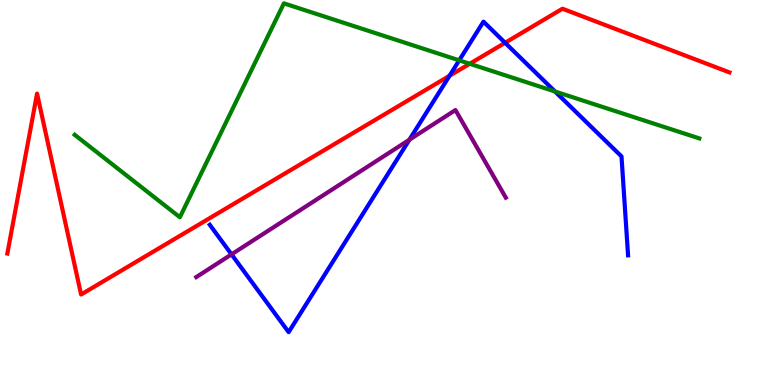[{'lines': ['blue', 'red'], 'intersections': [{'x': 5.8, 'y': 8.03}, {'x': 6.52, 'y': 8.89}]}, {'lines': ['green', 'red'], 'intersections': [{'x': 6.06, 'y': 8.34}]}, {'lines': ['purple', 'red'], 'intersections': []}, {'lines': ['blue', 'green'], 'intersections': [{'x': 5.93, 'y': 8.43}, {'x': 7.16, 'y': 7.62}]}, {'lines': ['blue', 'purple'], 'intersections': [{'x': 2.99, 'y': 3.39}, {'x': 5.28, 'y': 6.37}]}, {'lines': ['green', 'purple'], 'intersections': []}]